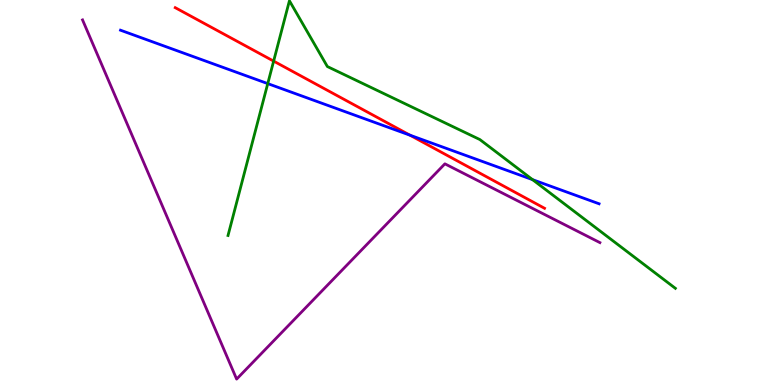[{'lines': ['blue', 'red'], 'intersections': [{'x': 5.29, 'y': 6.49}]}, {'lines': ['green', 'red'], 'intersections': [{'x': 3.53, 'y': 8.41}]}, {'lines': ['purple', 'red'], 'intersections': []}, {'lines': ['blue', 'green'], 'intersections': [{'x': 3.45, 'y': 7.83}, {'x': 6.87, 'y': 5.33}]}, {'lines': ['blue', 'purple'], 'intersections': []}, {'lines': ['green', 'purple'], 'intersections': []}]